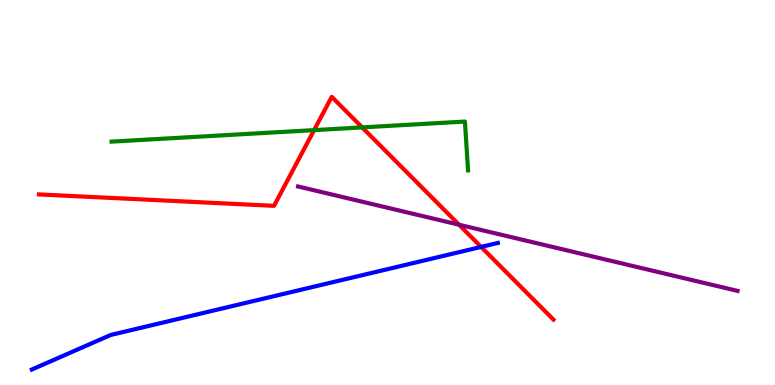[{'lines': ['blue', 'red'], 'intersections': [{'x': 6.21, 'y': 3.59}]}, {'lines': ['green', 'red'], 'intersections': [{'x': 4.05, 'y': 6.62}, {'x': 4.67, 'y': 6.69}]}, {'lines': ['purple', 'red'], 'intersections': [{'x': 5.92, 'y': 4.16}]}, {'lines': ['blue', 'green'], 'intersections': []}, {'lines': ['blue', 'purple'], 'intersections': []}, {'lines': ['green', 'purple'], 'intersections': []}]